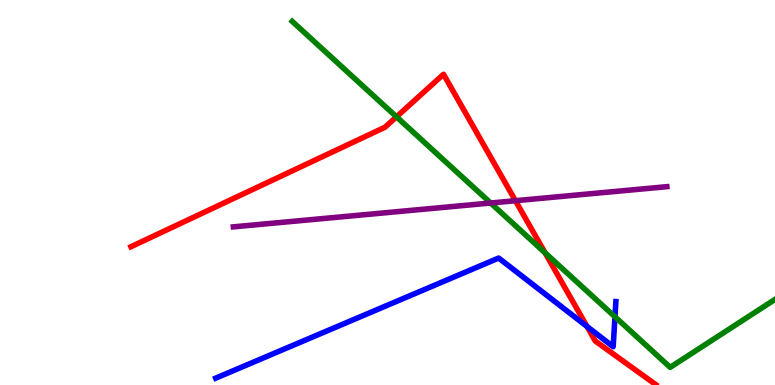[{'lines': ['blue', 'red'], 'intersections': [{'x': 7.57, 'y': 1.52}]}, {'lines': ['green', 'red'], 'intersections': [{'x': 5.12, 'y': 6.97}, {'x': 7.03, 'y': 3.43}]}, {'lines': ['purple', 'red'], 'intersections': [{'x': 6.65, 'y': 4.79}]}, {'lines': ['blue', 'green'], 'intersections': [{'x': 7.94, 'y': 1.77}]}, {'lines': ['blue', 'purple'], 'intersections': []}, {'lines': ['green', 'purple'], 'intersections': [{'x': 6.33, 'y': 4.73}]}]